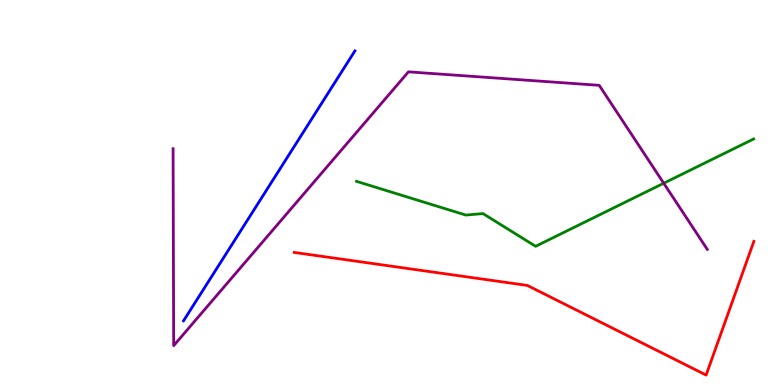[{'lines': ['blue', 'red'], 'intersections': []}, {'lines': ['green', 'red'], 'intersections': []}, {'lines': ['purple', 'red'], 'intersections': []}, {'lines': ['blue', 'green'], 'intersections': []}, {'lines': ['blue', 'purple'], 'intersections': []}, {'lines': ['green', 'purple'], 'intersections': [{'x': 8.56, 'y': 5.24}]}]